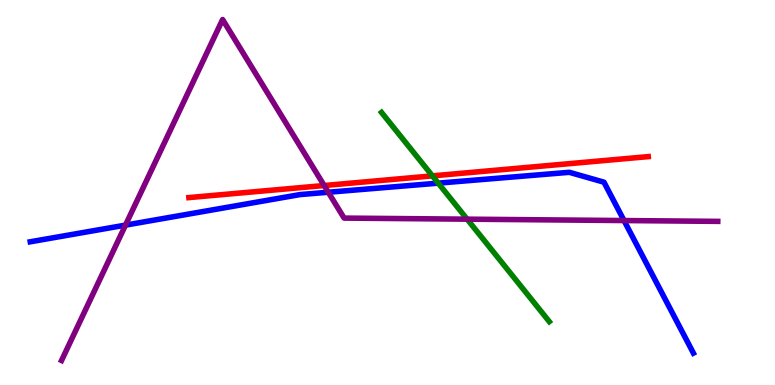[{'lines': ['blue', 'red'], 'intersections': []}, {'lines': ['green', 'red'], 'intersections': [{'x': 5.58, 'y': 5.43}]}, {'lines': ['purple', 'red'], 'intersections': [{'x': 4.18, 'y': 5.18}]}, {'lines': ['blue', 'green'], 'intersections': [{'x': 5.65, 'y': 5.24}]}, {'lines': ['blue', 'purple'], 'intersections': [{'x': 1.62, 'y': 4.15}, {'x': 4.24, 'y': 5.01}, {'x': 8.05, 'y': 4.27}]}, {'lines': ['green', 'purple'], 'intersections': [{'x': 6.03, 'y': 4.31}]}]